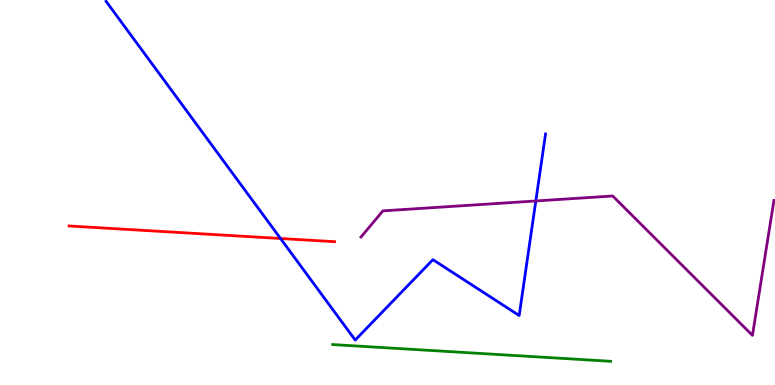[{'lines': ['blue', 'red'], 'intersections': [{'x': 3.62, 'y': 3.81}]}, {'lines': ['green', 'red'], 'intersections': []}, {'lines': ['purple', 'red'], 'intersections': []}, {'lines': ['blue', 'green'], 'intersections': []}, {'lines': ['blue', 'purple'], 'intersections': [{'x': 6.91, 'y': 4.78}]}, {'lines': ['green', 'purple'], 'intersections': []}]